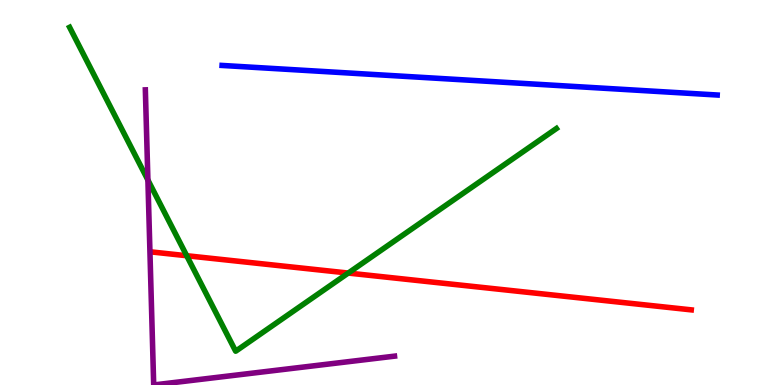[{'lines': ['blue', 'red'], 'intersections': []}, {'lines': ['green', 'red'], 'intersections': [{'x': 2.41, 'y': 3.36}, {'x': 4.49, 'y': 2.91}]}, {'lines': ['purple', 'red'], 'intersections': []}, {'lines': ['blue', 'green'], 'intersections': []}, {'lines': ['blue', 'purple'], 'intersections': []}, {'lines': ['green', 'purple'], 'intersections': [{'x': 1.91, 'y': 5.32}]}]